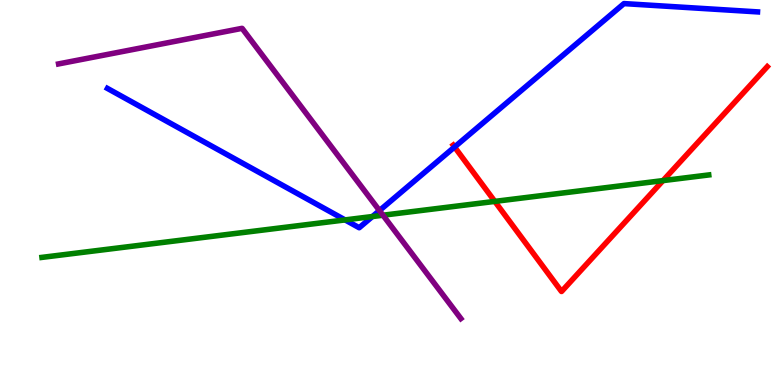[{'lines': ['blue', 'red'], 'intersections': [{'x': 5.87, 'y': 6.18}]}, {'lines': ['green', 'red'], 'intersections': [{'x': 6.38, 'y': 4.77}, {'x': 8.56, 'y': 5.31}]}, {'lines': ['purple', 'red'], 'intersections': []}, {'lines': ['blue', 'green'], 'intersections': [{'x': 4.45, 'y': 4.29}, {'x': 4.81, 'y': 4.38}]}, {'lines': ['blue', 'purple'], 'intersections': [{'x': 4.9, 'y': 4.53}]}, {'lines': ['green', 'purple'], 'intersections': [{'x': 4.94, 'y': 4.41}]}]